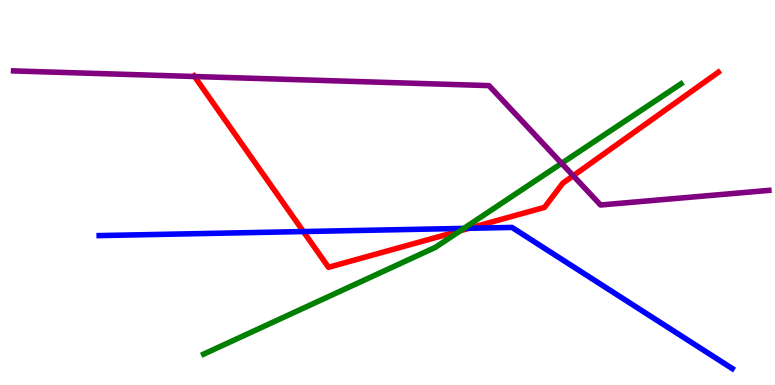[{'lines': ['blue', 'red'], 'intersections': [{'x': 3.91, 'y': 3.99}, {'x': 6.05, 'y': 4.07}]}, {'lines': ['green', 'red'], 'intersections': [{'x': 5.94, 'y': 4.01}]}, {'lines': ['purple', 'red'], 'intersections': [{'x': 2.51, 'y': 8.01}, {'x': 7.4, 'y': 5.43}]}, {'lines': ['blue', 'green'], 'intersections': [{'x': 5.99, 'y': 4.07}]}, {'lines': ['blue', 'purple'], 'intersections': []}, {'lines': ['green', 'purple'], 'intersections': [{'x': 7.25, 'y': 5.76}]}]